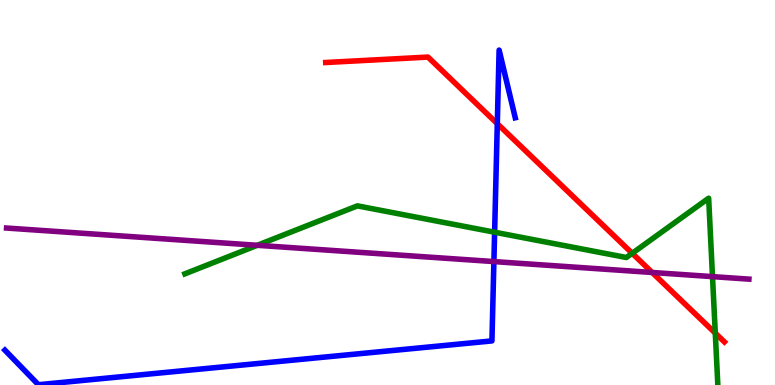[{'lines': ['blue', 'red'], 'intersections': [{'x': 6.42, 'y': 6.79}]}, {'lines': ['green', 'red'], 'intersections': [{'x': 8.16, 'y': 3.42}, {'x': 9.23, 'y': 1.35}]}, {'lines': ['purple', 'red'], 'intersections': [{'x': 8.41, 'y': 2.92}]}, {'lines': ['blue', 'green'], 'intersections': [{'x': 6.38, 'y': 3.97}]}, {'lines': ['blue', 'purple'], 'intersections': [{'x': 6.37, 'y': 3.21}]}, {'lines': ['green', 'purple'], 'intersections': [{'x': 3.32, 'y': 3.63}, {'x': 9.19, 'y': 2.81}]}]